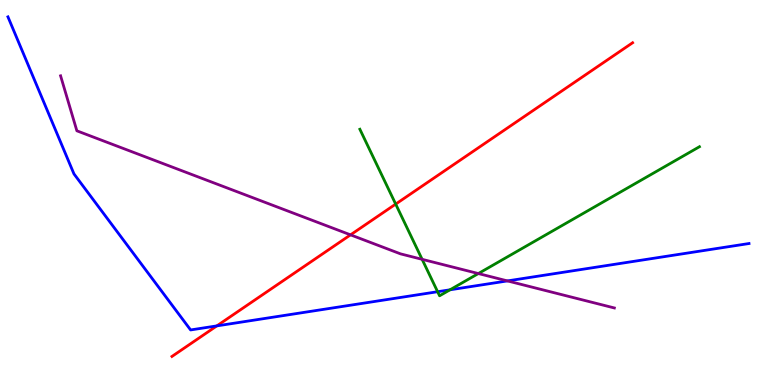[{'lines': ['blue', 'red'], 'intersections': [{'x': 2.8, 'y': 1.54}]}, {'lines': ['green', 'red'], 'intersections': [{'x': 5.11, 'y': 4.7}]}, {'lines': ['purple', 'red'], 'intersections': [{'x': 4.52, 'y': 3.9}]}, {'lines': ['blue', 'green'], 'intersections': [{'x': 5.65, 'y': 2.42}, {'x': 5.81, 'y': 2.47}]}, {'lines': ['blue', 'purple'], 'intersections': [{'x': 6.55, 'y': 2.7}]}, {'lines': ['green', 'purple'], 'intersections': [{'x': 5.45, 'y': 3.26}, {'x': 6.17, 'y': 2.89}]}]